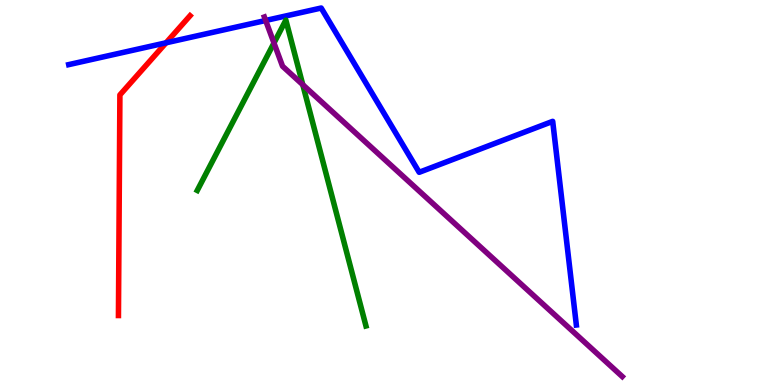[{'lines': ['blue', 'red'], 'intersections': [{'x': 2.14, 'y': 8.89}]}, {'lines': ['green', 'red'], 'intersections': []}, {'lines': ['purple', 'red'], 'intersections': []}, {'lines': ['blue', 'green'], 'intersections': []}, {'lines': ['blue', 'purple'], 'intersections': [{'x': 3.43, 'y': 9.47}]}, {'lines': ['green', 'purple'], 'intersections': [{'x': 3.54, 'y': 8.88}, {'x': 3.91, 'y': 7.8}]}]